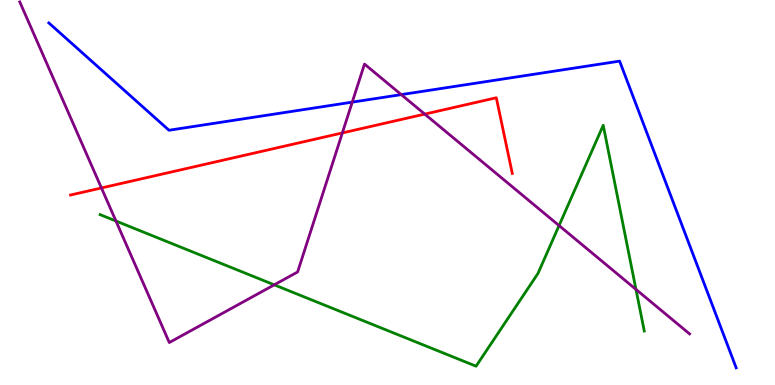[{'lines': ['blue', 'red'], 'intersections': []}, {'lines': ['green', 'red'], 'intersections': []}, {'lines': ['purple', 'red'], 'intersections': [{'x': 1.31, 'y': 5.12}, {'x': 4.42, 'y': 6.55}, {'x': 5.48, 'y': 7.04}]}, {'lines': ['blue', 'green'], 'intersections': []}, {'lines': ['blue', 'purple'], 'intersections': [{'x': 4.55, 'y': 7.35}, {'x': 5.18, 'y': 7.54}]}, {'lines': ['green', 'purple'], 'intersections': [{'x': 1.5, 'y': 4.26}, {'x': 3.54, 'y': 2.6}, {'x': 7.21, 'y': 4.14}, {'x': 8.21, 'y': 2.48}]}]